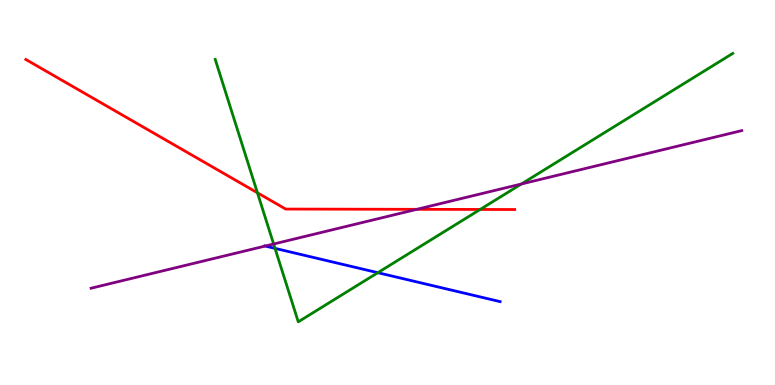[{'lines': ['blue', 'red'], 'intersections': []}, {'lines': ['green', 'red'], 'intersections': [{'x': 3.32, 'y': 4.99}, {'x': 6.2, 'y': 4.56}]}, {'lines': ['purple', 'red'], 'intersections': [{'x': 5.38, 'y': 4.56}]}, {'lines': ['blue', 'green'], 'intersections': [{'x': 3.55, 'y': 3.55}, {'x': 4.88, 'y': 2.92}]}, {'lines': ['blue', 'purple'], 'intersections': [{'x': 3.42, 'y': 3.61}]}, {'lines': ['green', 'purple'], 'intersections': [{'x': 3.53, 'y': 3.66}, {'x': 6.73, 'y': 5.22}]}]